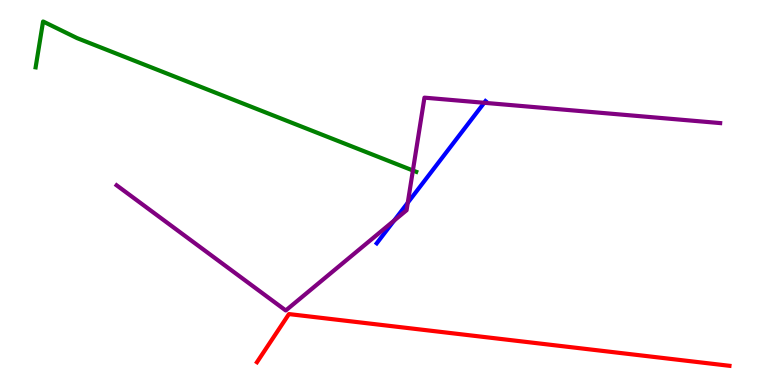[{'lines': ['blue', 'red'], 'intersections': []}, {'lines': ['green', 'red'], 'intersections': []}, {'lines': ['purple', 'red'], 'intersections': []}, {'lines': ['blue', 'green'], 'intersections': []}, {'lines': ['blue', 'purple'], 'intersections': [{'x': 5.09, 'y': 4.27}, {'x': 5.26, 'y': 4.73}, {'x': 6.25, 'y': 7.33}]}, {'lines': ['green', 'purple'], 'intersections': [{'x': 5.33, 'y': 5.57}]}]